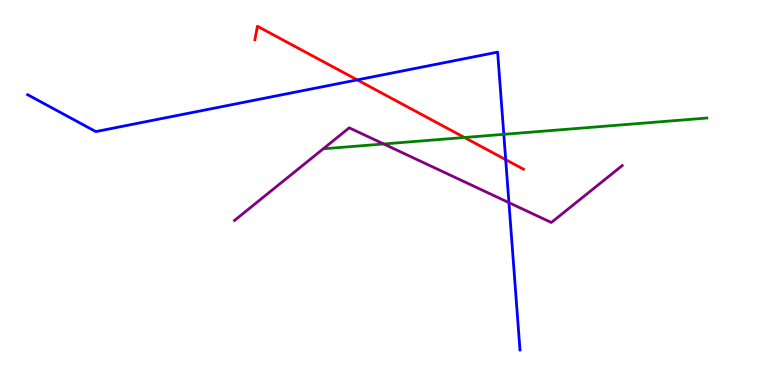[{'lines': ['blue', 'red'], 'intersections': [{'x': 4.61, 'y': 7.92}, {'x': 6.53, 'y': 5.85}]}, {'lines': ['green', 'red'], 'intersections': [{'x': 5.99, 'y': 6.43}]}, {'lines': ['purple', 'red'], 'intersections': []}, {'lines': ['blue', 'green'], 'intersections': [{'x': 6.5, 'y': 6.51}]}, {'lines': ['blue', 'purple'], 'intersections': [{'x': 6.57, 'y': 4.74}]}, {'lines': ['green', 'purple'], 'intersections': [{'x': 4.95, 'y': 6.26}]}]